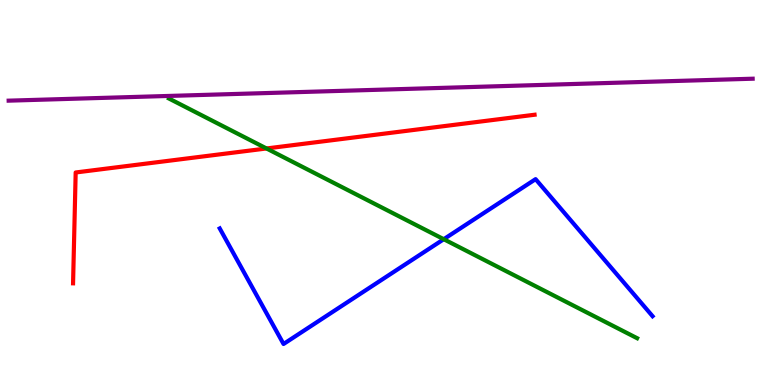[{'lines': ['blue', 'red'], 'intersections': []}, {'lines': ['green', 'red'], 'intersections': [{'x': 3.44, 'y': 6.14}]}, {'lines': ['purple', 'red'], 'intersections': []}, {'lines': ['blue', 'green'], 'intersections': [{'x': 5.73, 'y': 3.79}]}, {'lines': ['blue', 'purple'], 'intersections': []}, {'lines': ['green', 'purple'], 'intersections': []}]